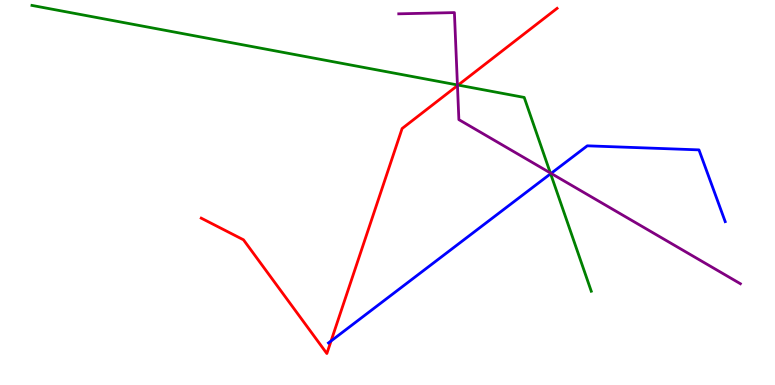[{'lines': ['blue', 'red'], 'intersections': [{'x': 4.27, 'y': 1.14}]}, {'lines': ['green', 'red'], 'intersections': [{'x': 5.91, 'y': 7.79}]}, {'lines': ['purple', 'red'], 'intersections': [{'x': 5.9, 'y': 7.78}]}, {'lines': ['blue', 'green'], 'intersections': [{'x': 7.1, 'y': 5.49}]}, {'lines': ['blue', 'purple'], 'intersections': [{'x': 7.11, 'y': 5.5}]}, {'lines': ['green', 'purple'], 'intersections': [{'x': 5.9, 'y': 7.79}, {'x': 7.1, 'y': 5.51}]}]